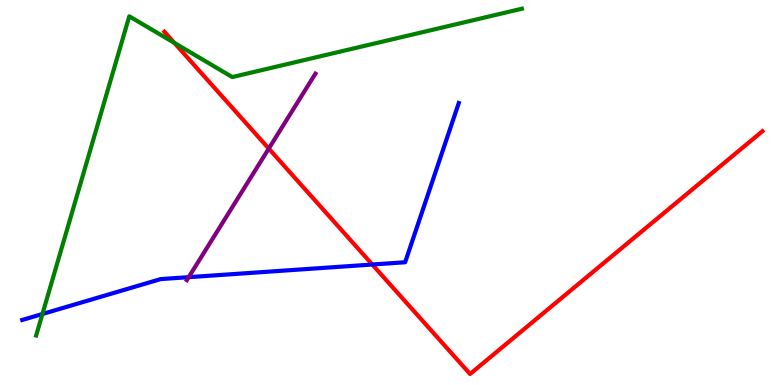[{'lines': ['blue', 'red'], 'intersections': [{'x': 4.8, 'y': 3.13}]}, {'lines': ['green', 'red'], 'intersections': [{'x': 2.25, 'y': 8.89}]}, {'lines': ['purple', 'red'], 'intersections': [{'x': 3.47, 'y': 6.14}]}, {'lines': ['blue', 'green'], 'intersections': [{'x': 0.548, 'y': 1.84}]}, {'lines': ['blue', 'purple'], 'intersections': [{'x': 2.43, 'y': 2.8}]}, {'lines': ['green', 'purple'], 'intersections': []}]